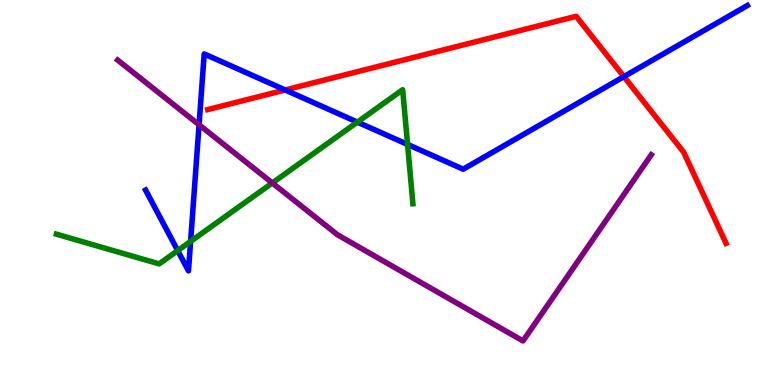[{'lines': ['blue', 'red'], 'intersections': [{'x': 3.68, 'y': 7.66}, {'x': 8.05, 'y': 8.01}]}, {'lines': ['green', 'red'], 'intersections': []}, {'lines': ['purple', 'red'], 'intersections': []}, {'lines': ['blue', 'green'], 'intersections': [{'x': 2.29, 'y': 3.49}, {'x': 2.46, 'y': 3.73}, {'x': 4.61, 'y': 6.83}, {'x': 5.26, 'y': 6.25}]}, {'lines': ['blue', 'purple'], 'intersections': [{'x': 2.57, 'y': 6.76}]}, {'lines': ['green', 'purple'], 'intersections': [{'x': 3.51, 'y': 5.25}]}]